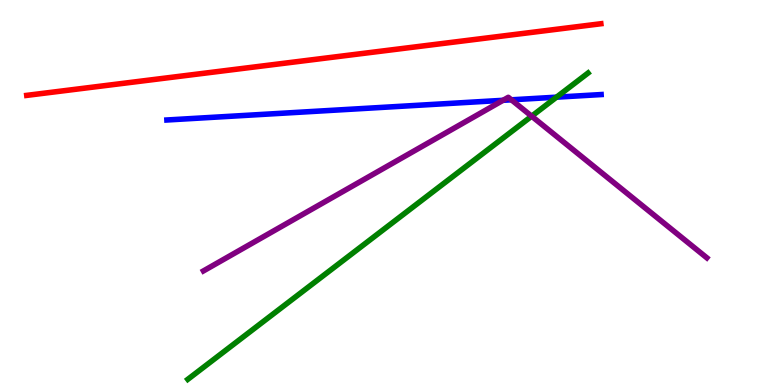[{'lines': ['blue', 'red'], 'intersections': []}, {'lines': ['green', 'red'], 'intersections': []}, {'lines': ['purple', 'red'], 'intersections': []}, {'lines': ['blue', 'green'], 'intersections': [{'x': 7.18, 'y': 7.48}]}, {'lines': ['blue', 'purple'], 'intersections': [{'x': 6.49, 'y': 7.39}, {'x': 6.6, 'y': 7.41}]}, {'lines': ['green', 'purple'], 'intersections': [{'x': 6.86, 'y': 6.98}]}]